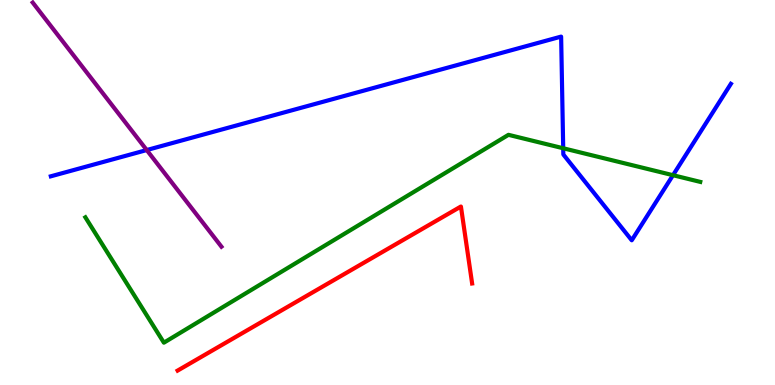[{'lines': ['blue', 'red'], 'intersections': []}, {'lines': ['green', 'red'], 'intersections': []}, {'lines': ['purple', 'red'], 'intersections': []}, {'lines': ['blue', 'green'], 'intersections': [{'x': 7.27, 'y': 6.15}, {'x': 8.68, 'y': 5.45}]}, {'lines': ['blue', 'purple'], 'intersections': [{'x': 1.89, 'y': 6.1}]}, {'lines': ['green', 'purple'], 'intersections': []}]